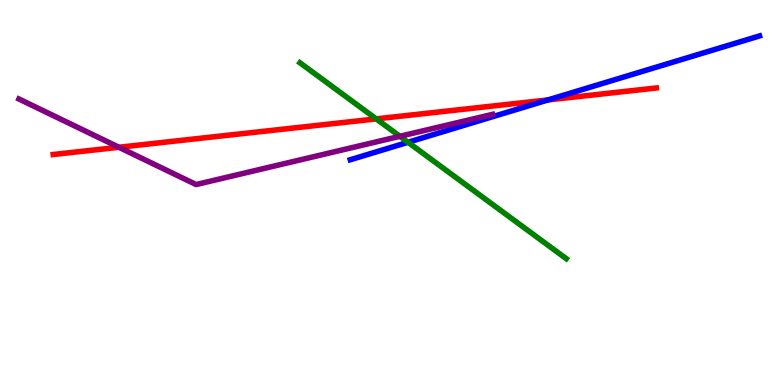[{'lines': ['blue', 'red'], 'intersections': [{'x': 7.07, 'y': 7.4}]}, {'lines': ['green', 'red'], 'intersections': [{'x': 4.85, 'y': 6.91}]}, {'lines': ['purple', 'red'], 'intersections': [{'x': 1.53, 'y': 6.17}]}, {'lines': ['blue', 'green'], 'intersections': [{'x': 5.26, 'y': 6.3}]}, {'lines': ['blue', 'purple'], 'intersections': []}, {'lines': ['green', 'purple'], 'intersections': [{'x': 5.16, 'y': 6.46}]}]